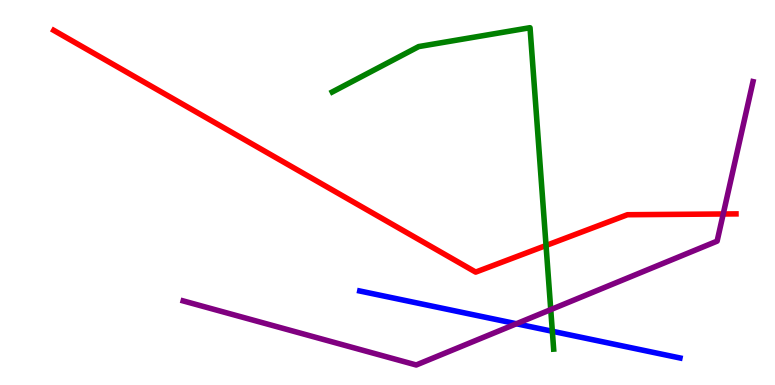[{'lines': ['blue', 'red'], 'intersections': []}, {'lines': ['green', 'red'], 'intersections': [{'x': 7.05, 'y': 3.62}]}, {'lines': ['purple', 'red'], 'intersections': [{'x': 9.33, 'y': 4.44}]}, {'lines': ['blue', 'green'], 'intersections': [{'x': 7.13, 'y': 1.4}]}, {'lines': ['blue', 'purple'], 'intersections': [{'x': 6.66, 'y': 1.59}]}, {'lines': ['green', 'purple'], 'intersections': [{'x': 7.11, 'y': 1.96}]}]